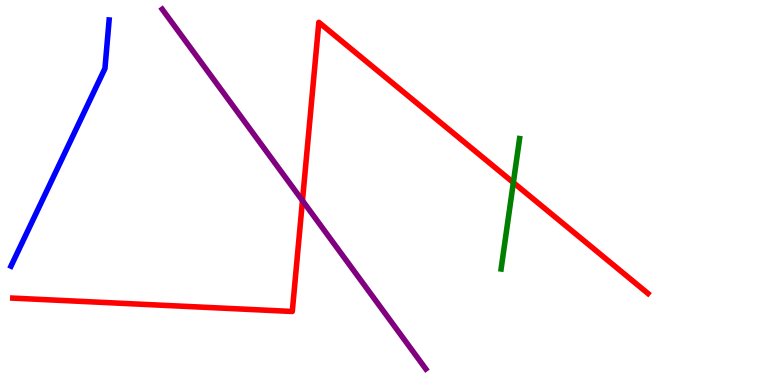[{'lines': ['blue', 'red'], 'intersections': []}, {'lines': ['green', 'red'], 'intersections': [{'x': 6.62, 'y': 5.26}]}, {'lines': ['purple', 'red'], 'intersections': [{'x': 3.9, 'y': 4.79}]}, {'lines': ['blue', 'green'], 'intersections': []}, {'lines': ['blue', 'purple'], 'intersections': []}, {'lines': ['green', 'purple'], 'intersections': []}]